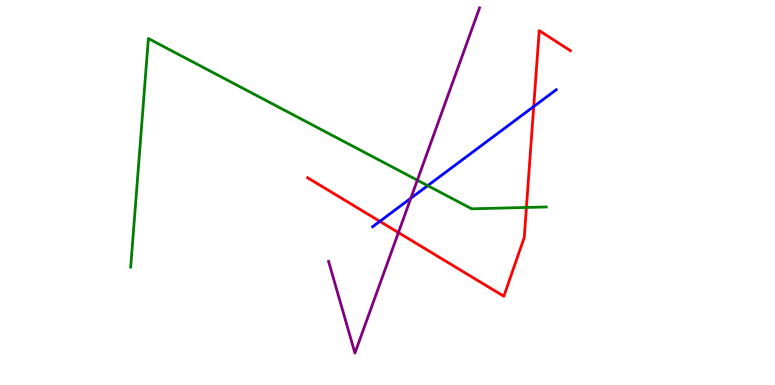[{'lines': ['blue', 'red'], 'intersections': [{'x': 4.9, 'y': 4.25}, {'x': 6.89, 'y': 7.23}]}, {'lines': ['green', 'red'], 'intersections': [{'x': 6.79, 'y': 4.61}]}, {'lines': ['purple', 'red'], 'intersections': [{'x': 5.14, 'y': 3.96}]}, {'lines': ['blue', 'green'], 'intersections': [{'x': 5.52, 'y': 5.18}]}, {'lines': ['blue', 'purple'], 'intersections': [{'x': 5.3, 'y': 4.85}]}, {'lines': ['green', 'purple'], 'intersections': [{'x': 5.39, 'y': 5.32}]}]